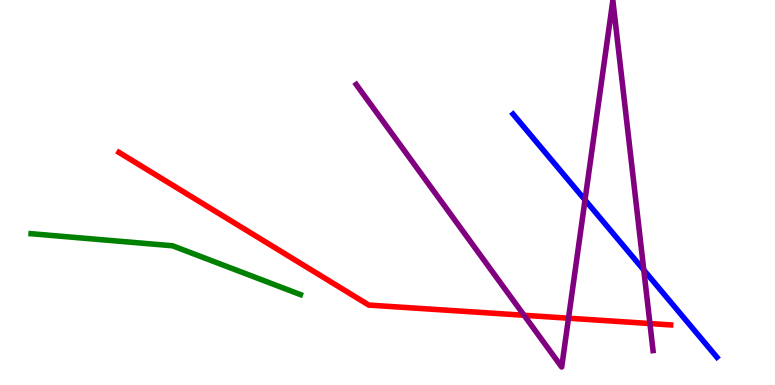[{'lines': ['blue', 'red'], 'intersections': []}, {'lines': ['green', 'red'], 'intersections': []}, {'lines': ['purple', 'red'], 'intersections': [{'x': 6.76, 'y': 1.81}, {'x': 7.34, 'y': 1.74}, {'x': 8.39, 'y': 1.6}]}, {'lines': ['blue', 'green'], 'intersections': []}, {'lines': ['blue', 'purple'], 'intersections': [{'x': 7.55, 'y': 4.81}, {'x': 8.31, 'y': 2.99}]}, {'lines': ['green', 'purple'], 'intersections': []}]